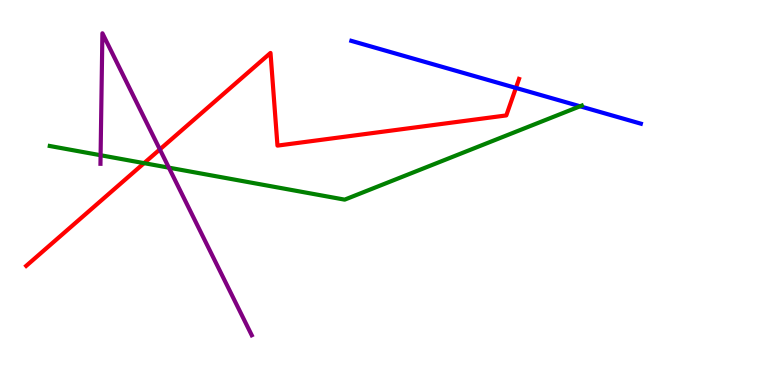[{'lines': ['blue', 'red'], 'intersections': [{'x': 6.66, 'y': 7.72}]}, {'lines': ['green', 'red'], 'intersections': [{'x': 1.86, 'y': 5.76}]}, {'lines': ['purple', 'red'], 'intersections': [{'x': 2.06, 'y': 6.12}]}, {'lines': ['blue', 'green'], 'intersections': [{'x': 7.48, 'y': 7.24}]}, {'lines': ['blue', 'purple'], 'intersections': []}, {'lines': ['green', 'purple'], 'intersections': [{'x': 1.3, 'y': 5.97}, {'x': 2.18, 'y': 5.65}]}]